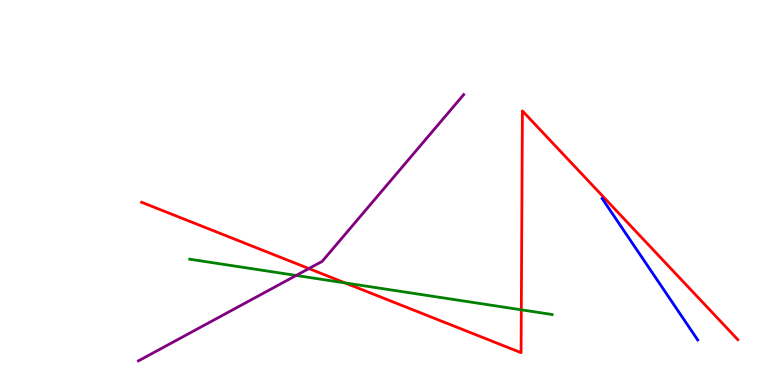[{'lines': ['blue', 'red'], 'intersections': []}, {'lines': ['green', 'red'], 'intersections': [{'x': 4.45, 'y': 2.65}, {'x': 6.73, 'y': 1.95}]}, {'lines': ['purple', 'red'], 'intersections': [{'x': 3.99, 'y': 3.02}]}, {'lines': ['blue', 'green'], 'intersections': []}, {'lines': ['blue', 'purple'], 'intersections': []}, {'lines': ['green', 'purple'], 'intersections': [{'x': 3.82, 'y': 2.85}]}]